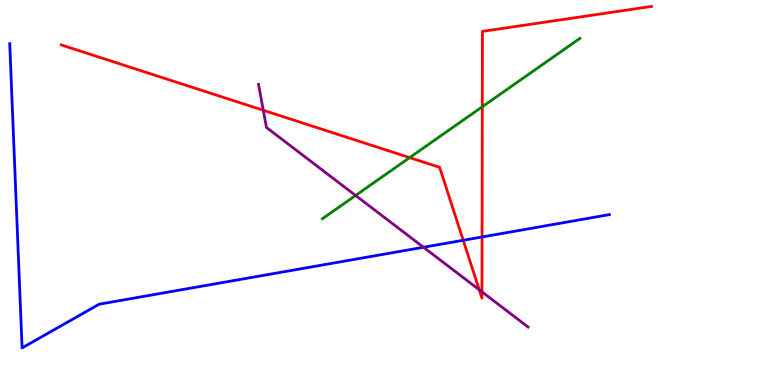[{'lines': ['blue', 'red'], 'intersections': [{'x': 5.98, 'y': 3.76}, {'x': 6.22, 'y': 3.84}]}, {'lines': ['green', 'red'], 'intersections': [{'x': 5.29, 'y': 5.91}, {'x': 6.22, 'y': 7.23}]}, {'lines': ['purple', 'red'], 'intersections': [{'x': 3.4, 'y': 7.14}, {'x': 6.18, 'y': 2.47}, {'x': 6.22, 'y': 2.42}]}, {'lines': ['blue', 'green'], 'intersections': []}, {'lines': ['blue', 'purple'], 'intersections': [{'x': 5.46, 'y': 3.58}]}, {'lines': ['green', 'purple'], 'intersections': [{'x': 4.59, 'y': 4.92}]}]